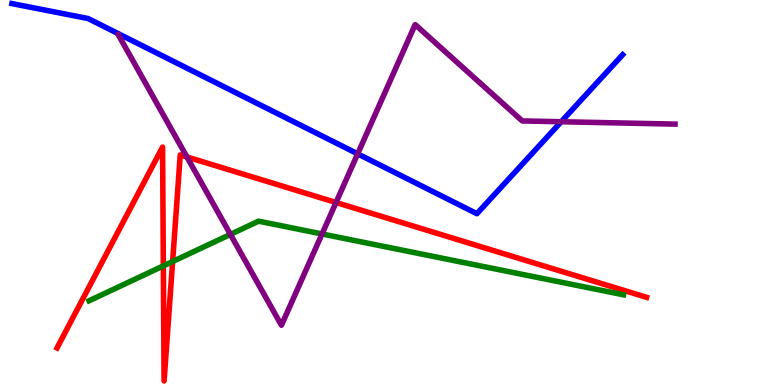[{'lines': ['blue', 'red'], 'intersections': []}, {'lines': ['green', 'red'], 'intersections': [{'x': 2.11, 'y': 3.09}, {'x': 2.23, 'y': 3.21}]}, {'lines': ['purple', 'red'], 'intersections': [{'x': 2.41, 'y': 5.92}, {'x': 4.34, 'y': 4.74}]}, {'lines': ['blue', 'green'], 'intersections': []}, {'lines': ['blue', 'purple'], 'intersections': [{'x': 4.62, 'y': 6.0}, {'x': 7.24, 'y': 6.84}]}, {'lines': ['green', 'purple'], 'intersections': [{'x': 2.97, 'y': 3.91}, {'x': 4.16, 'y': 3.92}]}]